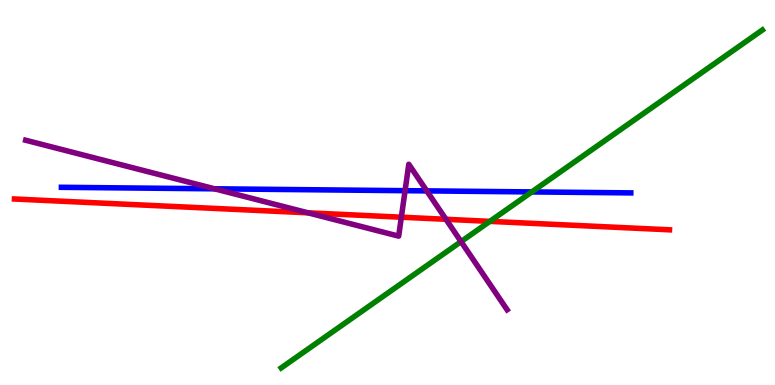[{'lines': ['blue', 'red'], 'intersections': []}, {'lines': ['green', 'red'], 'intersections': [{'x': 6.32, 'y': 4.25}]}, {'lines': ['purple', 'red'], 'intersections': [{'x': 3.97, 'y': 4.47}, {'x': 5.18, 'y': 4.36}, {'x': 5.75, 'y': 4.3}]}, {'lines': ['blue', 'green'], 'intersections': [{'x': 6.86, 'y': 5.02}]}, {'lines': ['blue', 'purple'], 'intersections': [{'x': 2.77, 'y': 5.1}, {'x': 5.23, 'y': 5.05}, {'x': 5.51, 'y': 5.04}]}, {'lines': ['green', 'purple'], 'intersections': [{'x': 5.95, 'y': 3.72}]}]